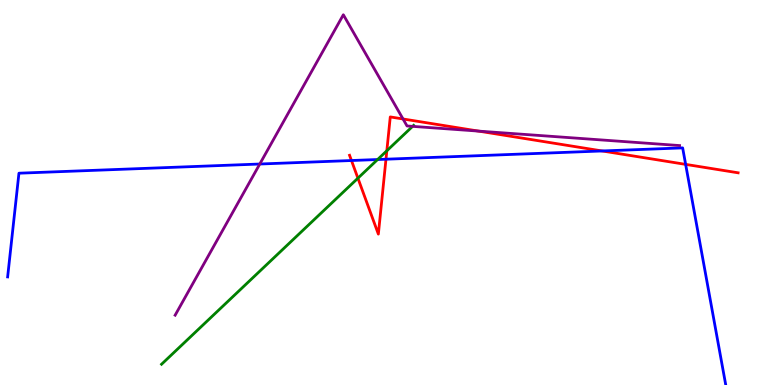[{'lines': ['blue', 'red'], 'intersections': [{'x': 4.54, 'y': 5.83}, {'x': 4.98, 'y': 5.86}, {'x': 7.77, 'y': 6.08}, {'x': 8.85, 'y': 5.73}]}, {'lines': ['green', 'red'], 'intersections': [{'x': 4.62, 'y': 5.37}, {'x': 4.99, 'y': 6.08}]}, {'lines': ['purple', 'red'], 'intersections': [{'x': 5.2, 'y': 6.91}, {'x': 6.18, 'y': 6.59}]}, {'lines': ['blue', 'green'], 'intersections': [{'x': 4.87, 'y': 5.86}]}, {'lines': ['blue', 'purple'], 'intersections': [{'x': 3.35, 'y': 5.74}]}, {'lines': ['green', 'purple'], 'intersections': [{'x': 5.32, 'y': 6.72}]}]